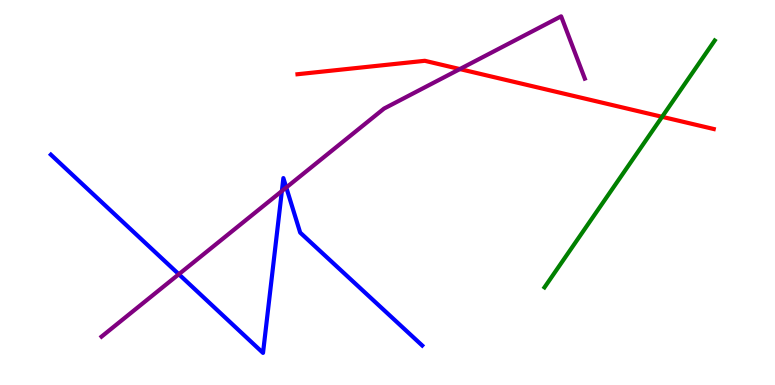[{'lines': ['blue', 'red'], 'intersections': []}, {'lines': ['green', 'red'], 'intersections': [{'x': 8.54, 'y': 6.97}]}, {'lines': ['purple', 'red'], 'intersections': [{'x': 5.93, 'y': 8.21}]}, {'lines': ['blue', 'green'], 'intersections': []}, {'lines': ['blue', 'purple'], 'intersections': [{'x': 2.31, 'y': 2.88}, {'x': 3.64, 'y': 5.04}, {'x': 3.69, 'y': 5.13}]}, {'lines': ['green', 'purple'], 'intersections': []}]